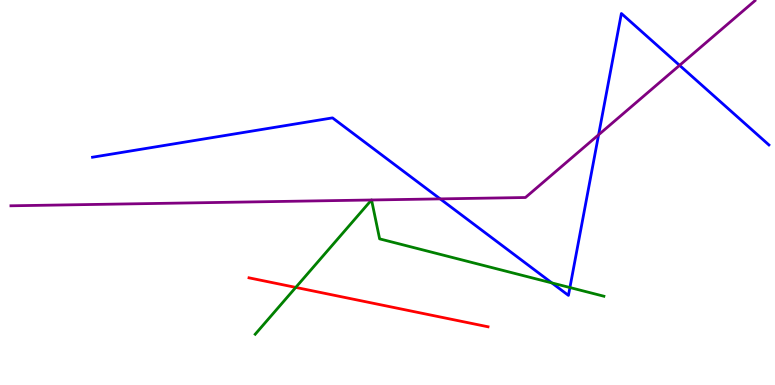[{'lines': ['blue', 'red'], 'intersections': []}, {'lines': ['green', 'red'], 'intersections': [{'x': 3.82, 'y': 2.53}]}, {'lines': ['purple', 'red'], 'intersections': []}, {'lines': ['blue', 'green'], 'intersections': [{'x': 7.12, 'y': 2.65}, {'x': 7.35, 'y': 2.53}]}, {'lines': ['blue', 'purple'], 'intersections': [{'x': 5.68, 'y': 4.83}, {'x': 7.72, 'y': 6.5}, {'x': 8.77, 'y': 8.3}]}, {'lines': ['green', 'purple'], 'intersections': [{'x': 4.79, 'y': 4.81}, {'x': 4.79, 'y': 4.81}]}]